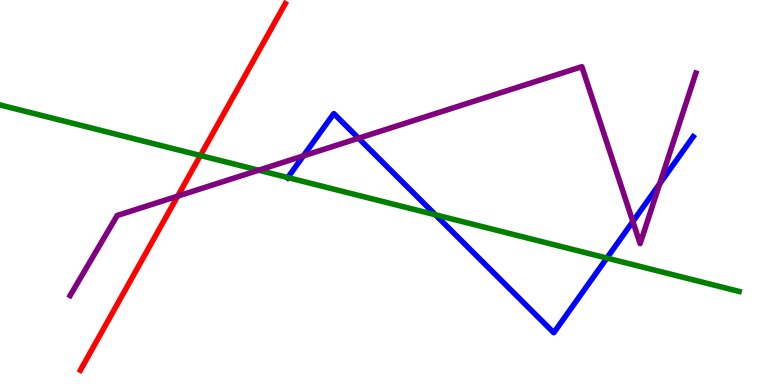[{'lines': ['blue', 'red'], 'intersections': []}, {'lines': ['green', 'red'], 'intersections': [{'x': 2.59, 'y': 5.96}]}, {'lines': ['purple', 'red'], 'intersections': [{'x': 2.29, 'y': 4.91}]}, {'lines': ['blue', 'green'], 'intersections': [{'x': 3.71, 'y': 5.39}, {'x': 5.62, 'y': 4.42}, {'x': 7.83, 'y': 3.3}]}, {'lines': ['blue', 'purple'], 'intersections': [{'x': 3.91, 'y': 5.95}, {'x': 4.63, 'y': 6.41}, {'x': 8.17, 'y': 4.25}, {'x': 8.51, 'y': 5.23}]}, {'lines': ['green', 'purple'], 'intersections': [{'x': 3.34, 'y': 5.58}]}]